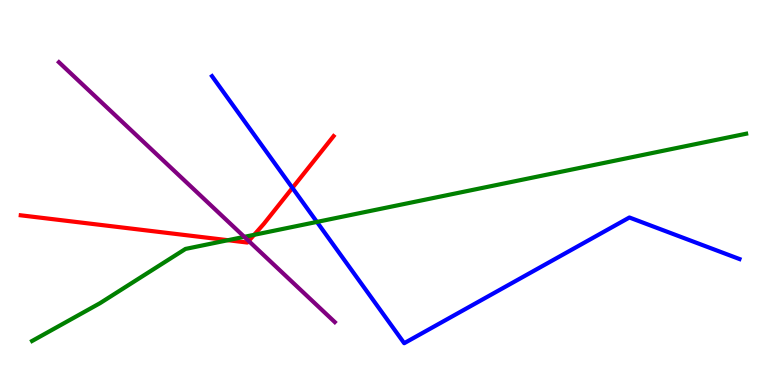[{'lines': ['blue', 'red'], 'intersections': [{'x': 3.77, 'y': 5.12}]}, {'lines': ['green', 'red'], 'intersections': [{'x': 2.94, 'y': 3.76}, {'x': 3.28, 'y': 3.9}]}, {'lines': ['purple', 'red'], 'intersections': [{'x': 3.21, 'y': 3.74}]}, {'lines': ['blue', 'green'], 'intersections': [{'x': 4.09, 'y': 4.24}]}, {'lines': ['blue', 'purple'], 'intersections': []}, {'lines': ['green', 'purple'], 'intersections': [{'x': 3.15, 'y': 3.85}]}]